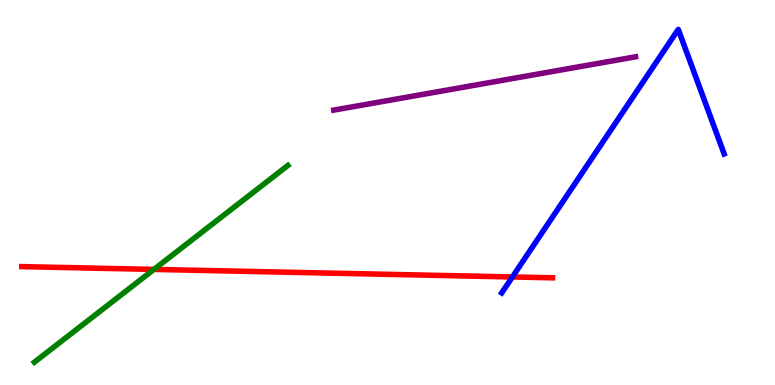[{'lines': ['blue', 'red'], 'intersections': [{'x': 6.61, 'y': 2.81}]}, {'lines': ['green', 'red'], 'intersections': [{'x': 1.99, 'y': 3.0}]}, {'lines': ['purple', 'red'], 'intersections': []}, {'lines': ['blue', 'green'], 'intersections': []}, {'lines': ['blue', 'purple'], 'intersections': []}, {'lines': ['green', 'purple'], 'intersections': []}]